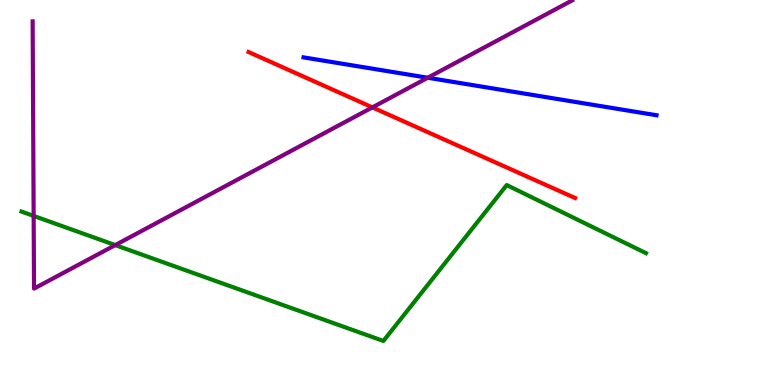[{'lines': ['blue', 'red'], 'intersections': []}, {'lines': ['green', 'red'], 'intersections': []}, {'lines': ['purple', 'red'], 'intersections': [{'x': 4.8, 'y': 7.21}]}, {'lines': ['blue', 'green'], 'intersections': []}, {'lines': ['blue', 'purple'], 'intersections': [{'x': 5.52, 'y': 7.98}]}, {'lines': ['green', 'purple'], 'intersections': [{'x': 0.434, 'y': 4.39}, {'x': 1.49, 'y': 3.63}]}]